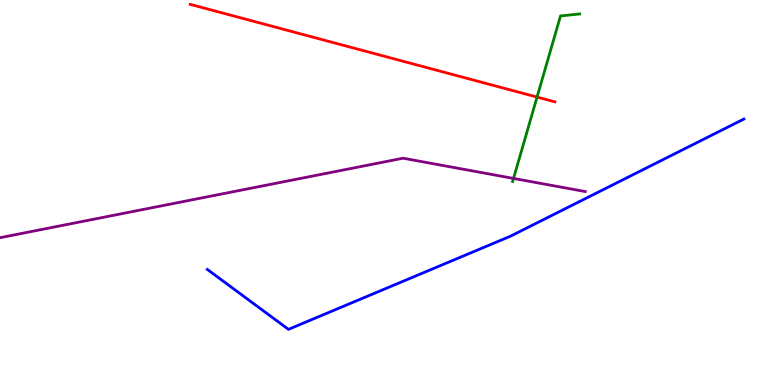[{'lines': ['blue', 'red'], 'intersections': []}, {'lines': ['green', 'red'], 'intersections': [{'x': 6.93, 'y': 7.48}]}, {'lines': ['purple', 'red'], 'intersections': []}, {'lines': ['blue', 'green'], 'intersections': []}, {'lines': ['blue', 'purple'], 'intersections': []}, {'lines': ['green', 'purple'], 'intersections': [{'x': 6.63, 'y': 5.37}]}]